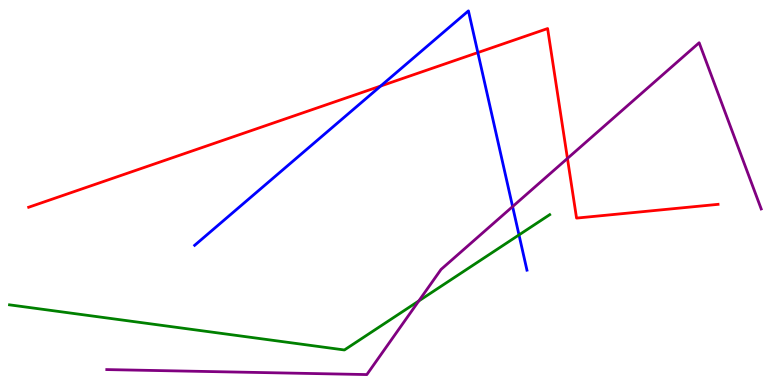[{'lines': ['blue', 'red'], 'intersections': [{'x': 4.91, 'y': 7.76}, {'x': 6.17, 'y': 8.63}]}, {'lines': ['green', 'red'], 'intersections': []}, {'lines': ['purple', 'red'], 'intersections': [{'x': 7.32, 'y': 5.89}]}, {'lines': ['blue', 'green'], 'intersections': [{'x': 6.7, 'y': 3.9}]}, {'lines': ['blue', 'purple'], 'intersections': [{'x': 6.61, 'y': 4.63}]}, {'lines': ['green', 'purple'], 'intersections': [{'x': 5.4, 'y': 2.18}]}]